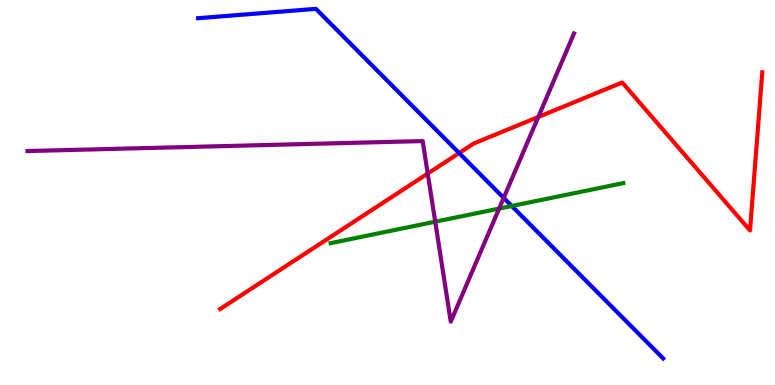[{'lines': ['blue', 'red'], 'intersections': [{'x': 5.92, 'y': 6.02}]}, {'lines': ['green', 'red'], 'intersections': []}, {'lines': ['purple', 'red'], 'intersections': [{'x': 5.52, 'y': 5.49}, {'x': 6.95, 'y': 6.96}]}, {'lines': ['blue', 'green'], 'intersections': [{'x': 6.6, 'y': 4.65}]}, {'lines': ['blue', 'purple'], 'intersections': [{'x': 6.5, 'y': 4.86}]}, {'lines': ['green', 'purple'], 'intersections': [{'x': 5.62, 'y': 4.24}, {'x': 6.44, 'y': 4.58}]}]